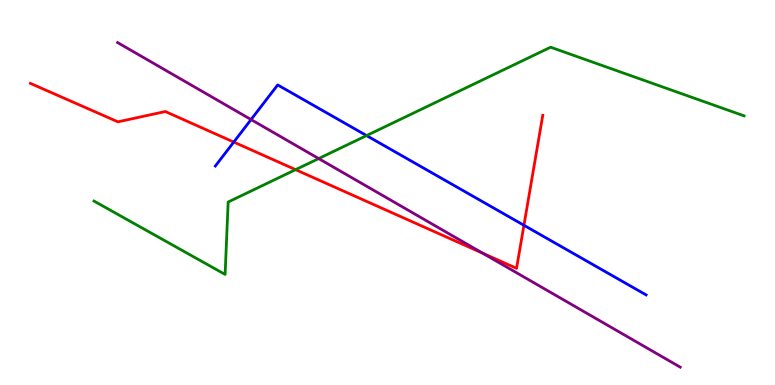[{'lines': ['blue', 'red'], 'intersections': [{'x': 3.02, 'y': 6.31}, {'x': 6.76, 'y': 4.15}]}, {'lines': ['green', 'red'], 'intersections': [{'x': 3.81, 'y': 5.59}]}, {'lines': ['purple', 'red'], 'intersections': [{'x': 6.23, 'y': 3.42}]}, {'lines': ['blue', 'green'], 'intersections': [{'x': 4.73, 'y': 6.48}]}, {'lines': ['blue', 'purple'], 'intersections': [{'x': 3.24, 'y': 6.89}]}, {'lines': ['green', 'purple'], 'intersections': [{'x': 4.11, 'y': 5.88}]}]